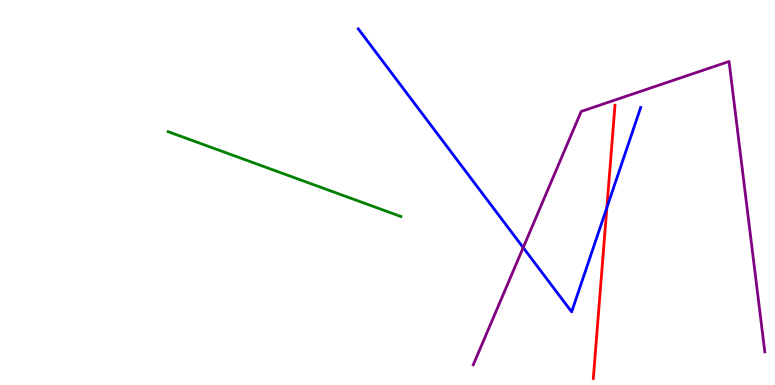[{'lines': ['blue', 'red'], 'intersections': [{'x': 7.83, 'y': 4.61}]}, {'lines': ['green', 'red'], 'intersections': []}, {'lines': ['purple', 'red'], 'intersections': []}, {'lines': ['blue', 'green'], 'intersections': []}, {'lines': ['blue', 'purple'], 'intersections': [{'x': 6.75, 'y': 3.57}]}, {'lines': ['green', 'purple'], 'intersections': []}]